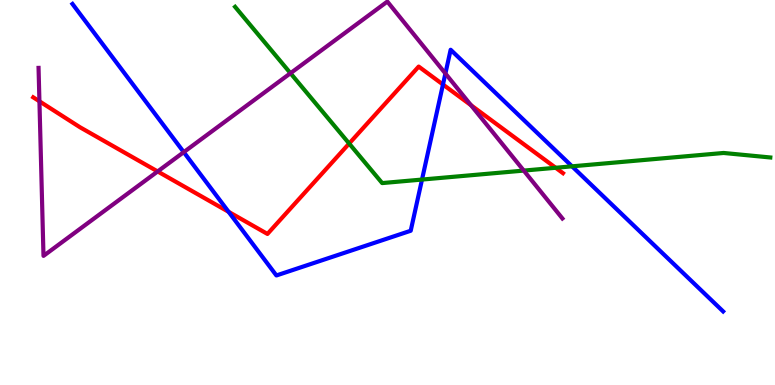[{'lines': ['blue', 'red'], 'intersections': [{'x': 2.95, 'y': 4.5}, {'x': 5.72, 'y': 7.8}]}, {'lines': ['green', 'red'], 'intersections': [{'x': 4.51, 'y': 6.27}, {'x': 7.17, 'y': 5.64}]}, {'lines': ['purple', 'red'], 'intersections': [{'x': 0.509, 'y': 7.37}, {'x': 2.03, 'y': 5.55}, {'x': 6.08, 'y': 7.27}]}, {'lines': ['blue', 'green'], 'intersections': [{'x': 5.45, 'y': 5.34}, {'x': 7.38, 'y': 5.68}]}, {'lines': ['blue', 'purple'], 'intersections': [{'x': 2.37, 'y': 6.05}, {'x': 5.75, 'y': 8.09}]}, {'lines': ['green', 'purple'], 'intersections': [{'x': 3.75, 'y': 8.1}, {'x': 6.76, 'y': 5.57}]}]